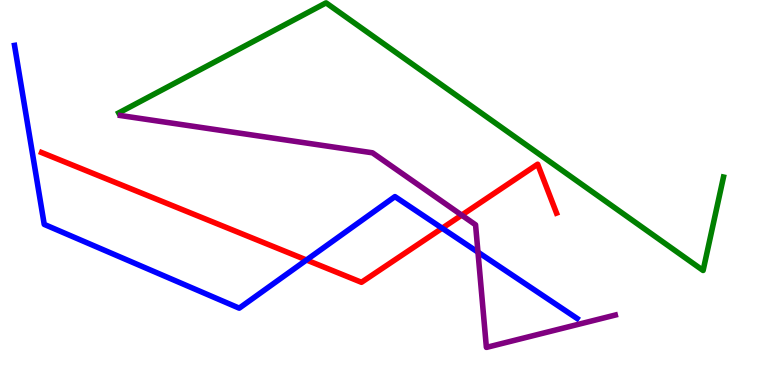[{'lines': ['blue', 'red'], 'intersections': [{'x': 3.95, 'y': 3.25}, {'x': 5.71, 'y': 4.07}]}, {'lines': ['green', 'red'], 'intersections': []}, {'lines': ['purple', 'red'], 'intersections': [{'x': 5.96, 'y': 4.41}]}, {'lines': ['blue', 'green'], 'intersections': []}, {'lines': ['blue', 'purple'], 'intersections': [{'x': 6.17, 'y': 3.45}]}, {'lines': ['green', 'purple'], 'intersections': []}]